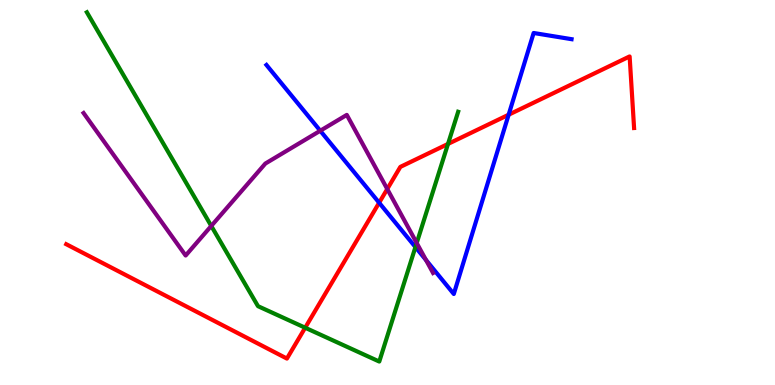[{'lines': ['blue', 'red'], 'intersections': [{'x': 4.89, 'y': 4.73}, {'x': 6.56, 'y': 7.02}]}, {'lines': ['green', 'red'], 'intersections': [{'x': 3.94, 'y': 1.49}, {'x': 5.78, 'y': 6.26}]}, {'lines': ['purple', 'red'], 'intersections': [{'x': 5.0, 'y': 5.09}]}, {'lines': ['blue', 'green'], 'intersections': [{'x': 5.36, 'y': 3.58}]}, {'lines': ['blue', 'purple'], 'intersections': [{'x': 4.13, 'y': 6.6}, {'x': 5.5, 'y': 3.25}]}, {'lines': ['green', 'purple'], 'intersections': [{'x': 2.73, 'y': 4.13}, {'x': 5.38, 'y': 3.69}]}]